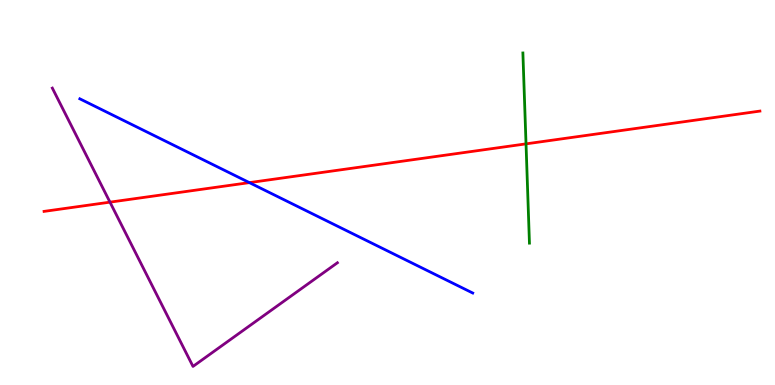[{'lines': ['blue', 'red'], 'intersections': [{'x': 3.22, 'y': 5.26}]}, {'lines': ['green', 'red'], 'intersections': [{'x': 6.79, 'y': 6.26}]}, {'lines': ['purple', 'red'], 'intersections': [{'x': 1.42, 'y': 4.75}]}, {'lines': ['blue', 'green'], 'intersections': []}, {'lines': ['blue', 'purple'], 'intersections': []}, {'lines': ['green', 'purple'], 'intersections': []}]